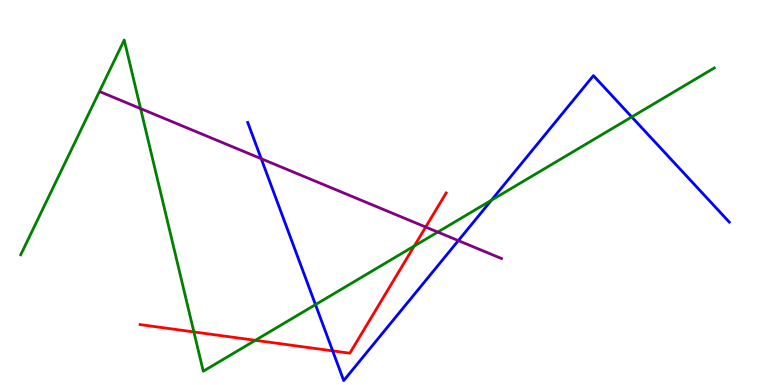[{'lines': ['blue', 'red'], 'intersections': [{'x': 4.29, 'y': 0.887}]}, {'lines': ['green', 'red'], 'intersections': [{'x': 2.5, 'y': 1.38}, {'x': 3.29, 'y': 1.16}, {'x': 5.35, 'y': 3.61}]}, {'lines': ['purple', 'red'], 'intersections': [{'x': 5.49, 'y': 4.1}]}, {'lines': ['blue', 'green'], 'intersections': [{'x': 4.07, 'y': 2.09}, {'x': 6.34, 'y': 4.8}, {'x': 8.15, 'y': 6.96}]}, {'lines': ['blue', 'purple'], 'intersections': [{'x': 3.37, 'y': 5.88}, {'x': 5.91, 'y': 3.75}]}, {'lines': ['green', 'purple'], 'intersections': [{'x': 1.81, 'y': 7.18}, {'x': 5.65, 'y': 3.97}]}]